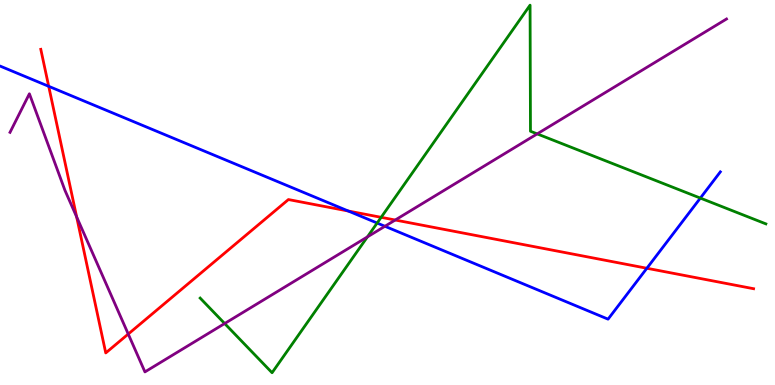[{'lines': ['blue', 'red'], 'intersections': [{'x': 0.628, 'y': 7.76}, {'x': 4.49, 'y': 4.52}, {'x': 8.35, 'y': 3.03}]}, {'lines': ['green', 'red'], 'intersections': [{'x': 4.92, 'y': 4.36}]}, {'lines': ['purple', 'red'], 'intersections': [{'x': 0.989, 'y': 4.37}, {'x': 1.65, 'y': 1.32}, {'x': 5.1, 'y': 4.29}]}, {'lines': ['blue', 'green'], 'intersections': [{'x': 4.87, 'y': 4.21}, {'x': 9.04, 'y': 4.85}]}, {'lines': ['blue', 'purple'], 'intersections': [{'x': 4.97, 'y': 4.12}]}, {'lines': ['green', 'purple'], 'intersections': [{'x': 2.9, 'y': 1.6}, {'x': 4.74, 'y': 3.85}, {'x': 6.93, 'y': 6.52}]}]